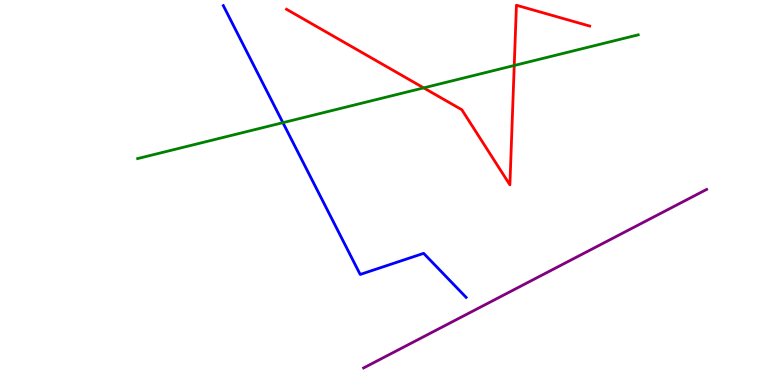[{'lines': ['blue', 'red'], 'intersections': []}, {'lines': ['green', 'red'], 'intersections': [{'x': 5.47, 'y': 7.72}, {'x': 6.64, 'y': 8.3}]}, {'lines': ['purple', 'red'], 'intersections': []}, {'lines': ['blue', 'green'], 'intersections': [{'x': 3.65, 'y': 6.81}]}, {'lines': ['blue', 'purple'], 'intersections': []}, {'lines': ['green', 'purple'], 'intersections': []}]